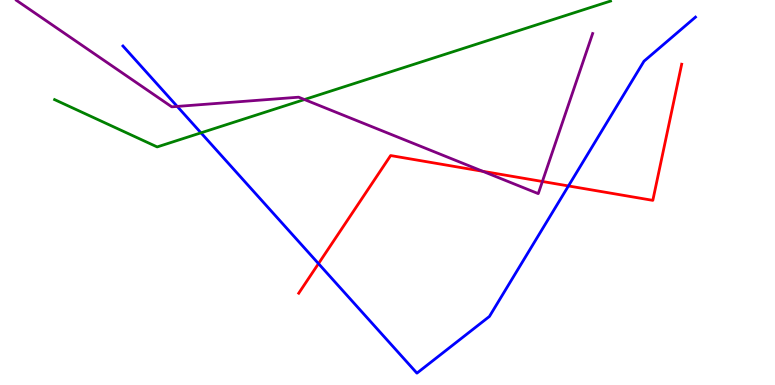[{'lines': ['blue', 'red'], 'intersections': [{'x': 4.11, 'y': 3.15}, {'x': 7.33, 'y': 5.17}]}, {'lines': ['green', 'red'], 'intersections': []}, {'lines': ['purple', 'red'], 'intersections': [{'x': 6.23, 'y': 5.55}, {'x': 7.0, 'y': 5.29}]}, {'lines': ['blue', 'green'], 'intersections': [{'x': 2.59, 'y': 6.55}]}, {'lines': ['blue', 'purple'], 'intersections': [{'x': 2.29, 'y': 7.24}]}, {'lines': ['green', 'purple'], 'intersections': [{'x': 3.93, 'y': 7.41}]}]